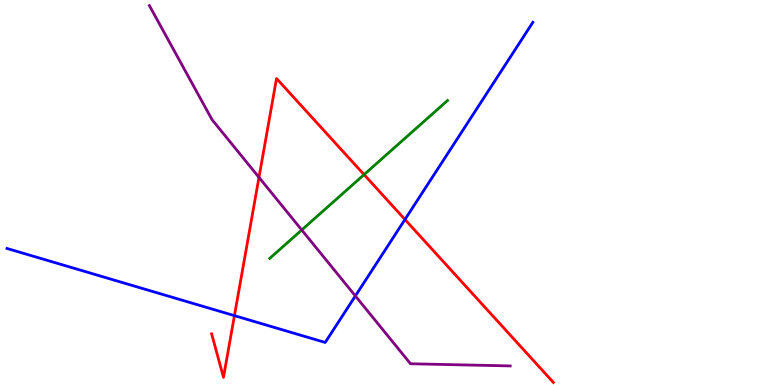[{'lines': ['blue', 'red'], 'intersections': [{'x': 3.02, 'y': 1.8}, {'x': 5.23, 'y': 4.3}]}, {'lines': ['green', 'red'], 'intersections': [{'x': 4.7, 'y': 5.46}]}, {'lines': ['purple', 'red'], 'intersections': [{'x': 3.34, 'y': 5.39}]}, {'lines': ['blue', 'green'], 'intersections': []}, {'lines': ['blue', 'purple'], 'intersections': [{'x': 4.59, 'y': 2.31}]}, {'lines': ['green', 'purple'], 'intersections': [{'x': 3.89, 'y': 4.03}]}]